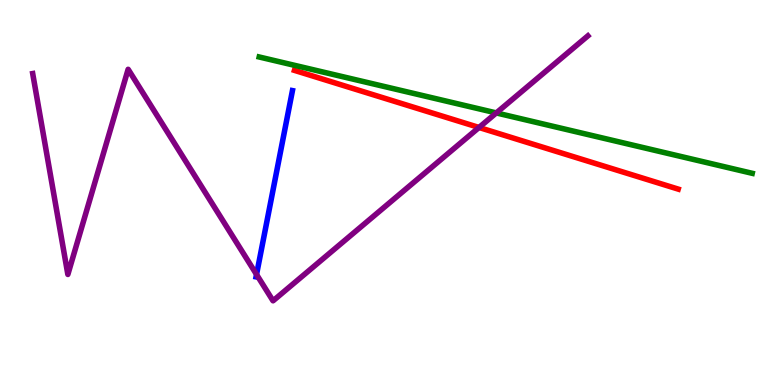[{'lines': ['blue', 'red'], 'intersections': []}, {'lines': ['green', 'red'], 'intersections': []}, {'lines': ['purple', 'red'], 'intersections': [{'x': 6.18, 'y': 6.69}]}, {'lines': ['blue', 'green'], 'intersections': []}, {'lines': ['blue', 'purple'], 'intersections': [{'x': 3.31, 'y': 2.87}]}, {'lines': ['green', 'purple'], 'intersections': [{'x': 6.4, 'y': 7.07}]}]